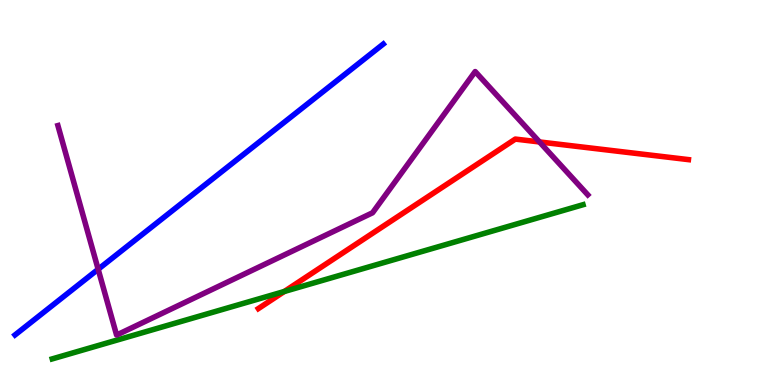[{'lines': ['blue', 'red'], 'intersections': []}, {'lines': ['green', 'red'], 'intersections': [{'x': 3.67, 'y': 2.43}]}, {'lines': ['purple', 'red'], 'intersections': [{'x': 6.96, 'y': 6.31}]}, {'lines': ['blue', 'green'], 'intersections': []}, {'lines': ['blue', 'purple'], 'intersections': [{'x': 1.27, 'y': 3.01}]}, {'lines': ['green', 'purple'], 'intersections': []}]